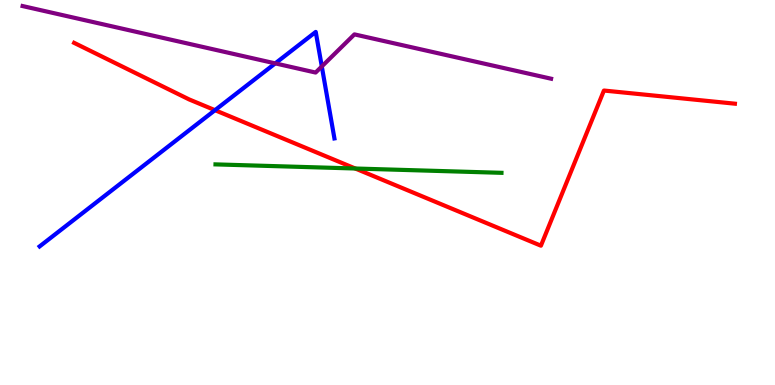[{'lines': ['blue', 'red'], 'intersections': [{'x': 2.77, 'y': 7.14}]}, {'lines': ['green', 'red'], 'intersections': [{'x': 4.58, 'y': 5.62}]}, {'lines': ['purple', 'red'], 'intersections': []}, {'lines': ['blue', 'green'], 'intersections': []}, {'lines': ['blue', 'purple'], 'intersections': [{'x': 3.55, 'y': 8.35}, {'x': 4.15, 'y': 8.27}]}, {'lines': ['green', 'purple'], 'intersections': []}]